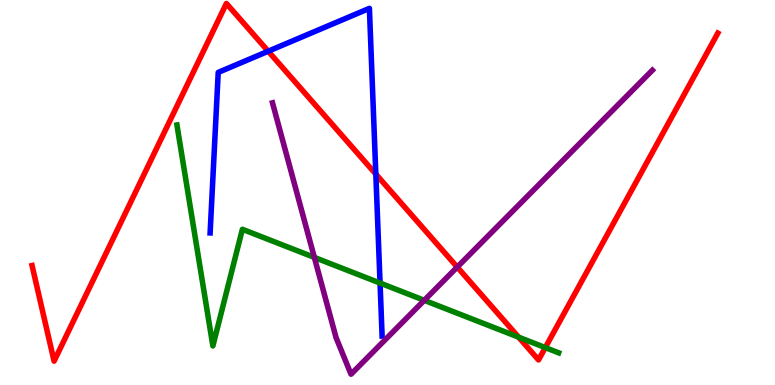[{'lines': ['blue', 'red'], 'intersections': [{'x': 3.46, 'y': 8.67}, {'x': 4.85, 'y': 5.48}]}, {'lines': ['green', 'red'], 'intersections': [{'x': 6.69, 'y': 1.24}, {'x': 7.04, 'y': 0.972}]}, {'lines': ['purple', 'red'], 'intersections': [{'x': 5.9, 'y': 3.06}]}, {'lines': ['blue', 'green'], 'intersections': [{'x': 4.9, 'y': 2.65}]}, {'lines': ['blue', 'purple'], 'intersections': []}, {'lines': ['green', 'purple'], 'intersections': [{'x': 4.06, 'y': 3.31}, {'x': 5.47, 'y': 2.2}]}]